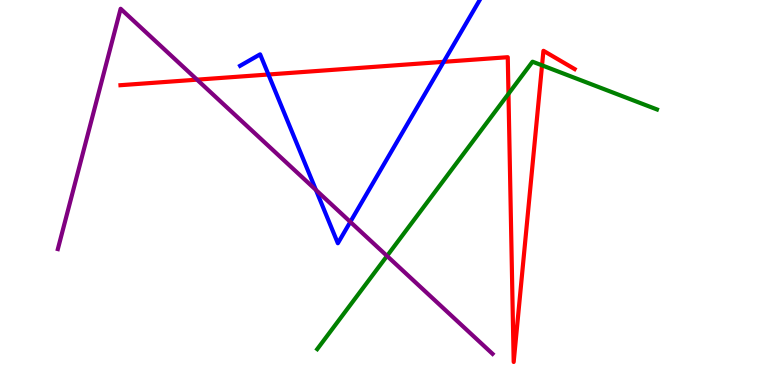[{'lines': ['blue', 'red'], 'intersections': [{'x': 3.46, 'y': 8.06}, {'x': 5.72, 'y': 8.39}]}, {'lines': ['green', 'red'], 'intersections': [{'x': 6.56, 'y': 7.56}, {'x': 6.99, 'y': 8.3}]}, {'lines': ['purple', 'red'], 'intersections': [{'x': 2.54, 'y': 7.93}]}, {'lines': ['blue', 'green'], 'intersections': []}, {'lines': ['blue', 'purple'], 'intersections': [{'x': 4.08, 'y': 5.07}, {'x': 4.52, 'y': 4.24}]}, {'lines': ['green', 'purple'], 'intersections': [{'x': 4.99, 'y': 3.35}]}]